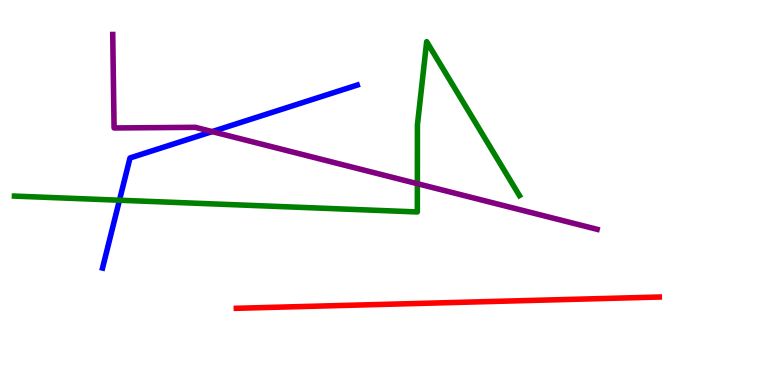[{'lines': ['blue', 'red'], 'intersections': []}, {'lines': ['green', 'red'], 'intersections': []}, {'lines': ['purple', 'red'], 'intersections': []}, {'lines': ['blue', 'green'], 'intersections': [{'x': 1.54, 'y': 4.8}]}, {'lines': ['blue', 'purple'], 'intersections': [{'x': 2.74, 'y': 6.58}]}, {'lines': ['green', 'purple'], 'intersections': [{'x': 5.39, 'y': 5.23}]}]